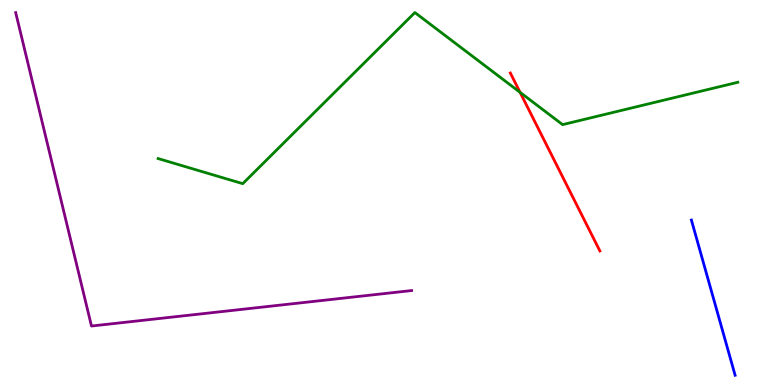[{'lines': ['blue', 'red'], 'intersections': []}, {'lines': ['green', 'red'], 'intersections': [{'x': 6.71, 'y': 7.6}]}, {'lines': ['purple', 'red'], 'intersections': []}, {'lines': ['blue', 'green'], 'intersections': []}, {'lines': ['blue', 'purple'], 'intersections': []}, {'lines': ['green', 'purple'], 'intersections': []}]